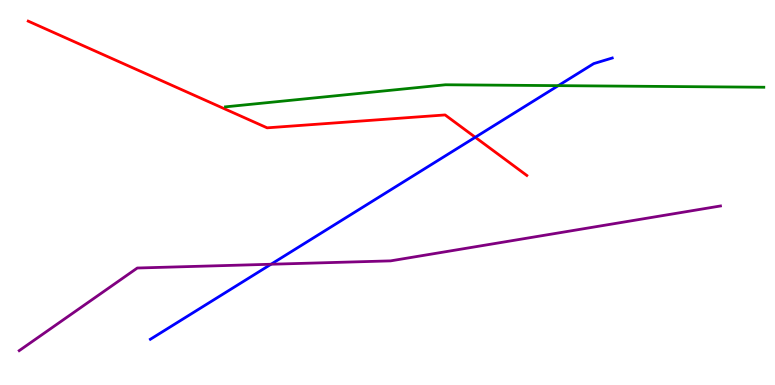[{'lines': ['blue', 'red'], 'intersections': [{'x': 6.13, 'y': 6.43}]}, {'lines': ['green', 'red'], 'intersections': []}, {'lines': ['purple', 'red'], 'intersections': []}, {'lines': ['blue', 'green'], 'intersections': [{'x': 7.2, 'y': 7.78}]}, {'lines': ['blue', 'purple'], 'intersections': [{'x': 3.5, 'y': 3.14}]}, {'lines': ['green', 'purple'], 'intersections': []}]